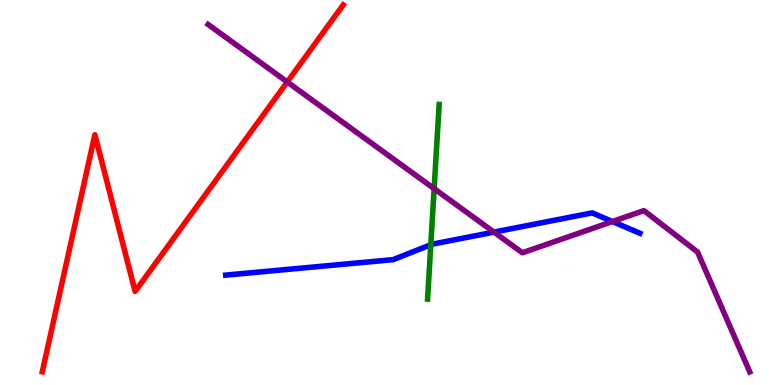[{'lines': ['blue', 'red'], 'intersections': []}, {'lines': ['green', 'red'], 'intersections': []}, {'lines': ['purple', 'red'], 'intersections': [{'x': 3.71, 'y': 7.87}]}, {'lines': ['blue', 'green'], 'intersections': [{'x': 5.56, 'y': 3.64}]}, {'lines': ['blue', 'purple'], 'intersections': [{'x': 6.37, 'y': 3.97}, {'x': 7.9, 'y': 4.25}]}, {'lines': ['green', 'purple'], 'intersections': [{'x': 5.6, 'y': 5.1}]}]